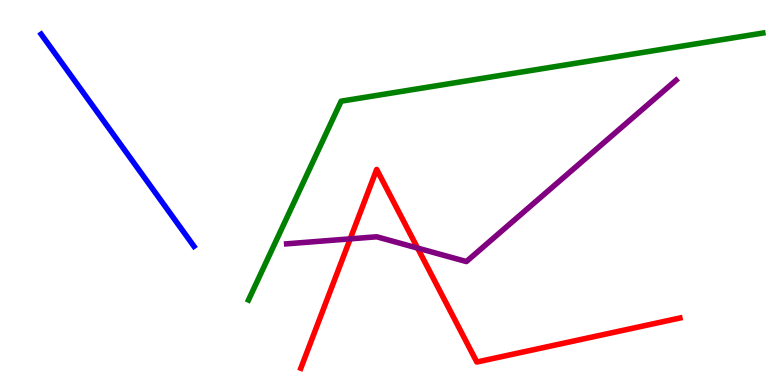[{'lines': ['blue', 'red'], 'intersections': []}, {'lines': ['green', 'red'], 'intersections': []}, {'lines': ['purple', 'red'], 'intersections': [{'x': 4.52, 'y': 3.8}, {'x': 5.39, 'y': 3.56}]}, {'lines': ['blue', 'green'], 'intersections': []}, {'lines': ['blue', 'purple'], 'intersections': []}, {'lines': ['green', 'purple'], 'intersections': []}]